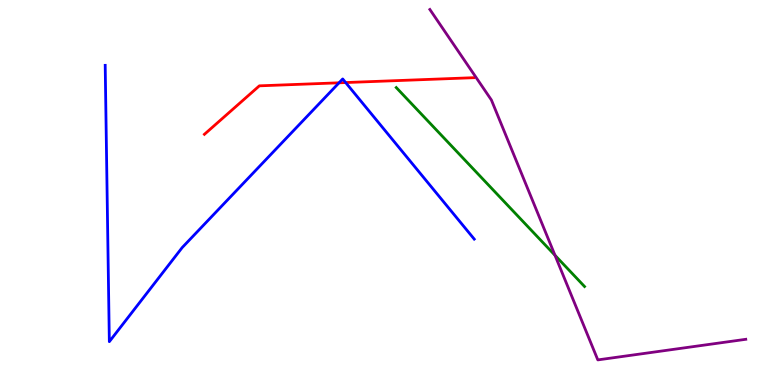[{'lines': ['blue', 'red'], 'intersections': [{'x': 4.37, 'y': 7.85}, {'x': 4.46, 'y': 7.86}]}, {'lines': ['green', 'red'], 'intersections': []}, {'lines': ['purple', 'red'], 'intersections': []}, {'lines': ['blue', 'green'], 'intersections': []}, {'lines': ['blue', 'purple'], 'intersections': []}, {'lines': ['green', 'purple'], 'intersections': [{'x': 7.16, 'y': 3.37}]}]